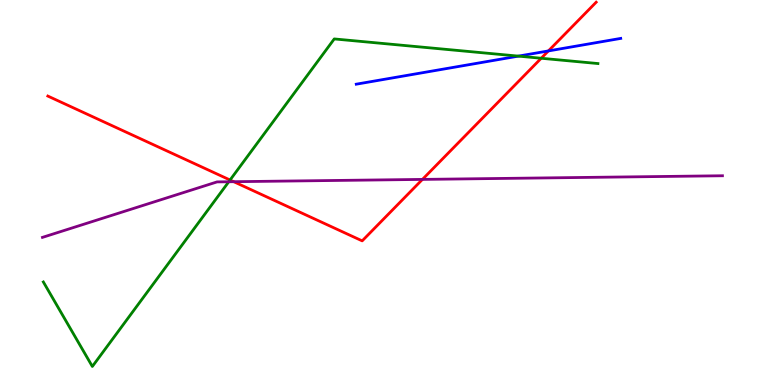[{'lines': ['blue', 'red'], 'intersections': [{'x': 7.08, 'y': 8.68}]}, {'lines': ['green', 'red'], 'intersections': [{'x': 2.97, 'y': 5.32}, {'x': 6.98, 'y': 8.49}]}, {'lines': ['purple', 'red'], 'intersections': [{'x': 3.02, 'y': 5.28}, {'x': 5.45, 'y': 5.34}]}, {'lines': ['blue', 'green'], 'intersections': [{'x': 6.69, 'y': 8.54}]}, {'lines': ['blue', 'purple'], 'intersections': []}, {'lines': ['green', 'purple'], 'intersections': [{'x': 2.95, 'y': 5.28}]}]